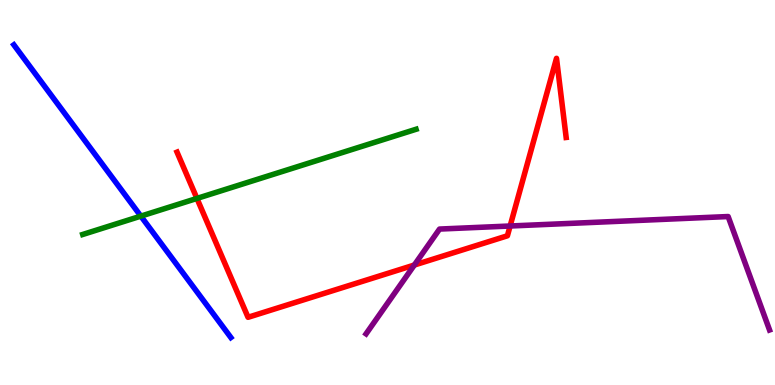[{'lines': ['blue', 'red'], 'intersections': []}, {'lines': ['green', 'red'], 'intersections': [{'x': 2.54, 'y': 4.85}]}, {'lines': ['purple', 'red'], 'intersections': [{'x': 5.35, 'y': 3.12}, {'x': 6.58, 'y': 4.13}]}, {'lines': ['blue', 'green'], 'intersections': [{'x': 1.82, 'y': 4.39}]}, {'lines': ['blue', 'purple'], 'intersections': []}, {'lines': ['green', 'purple'], 'intersections': []}]